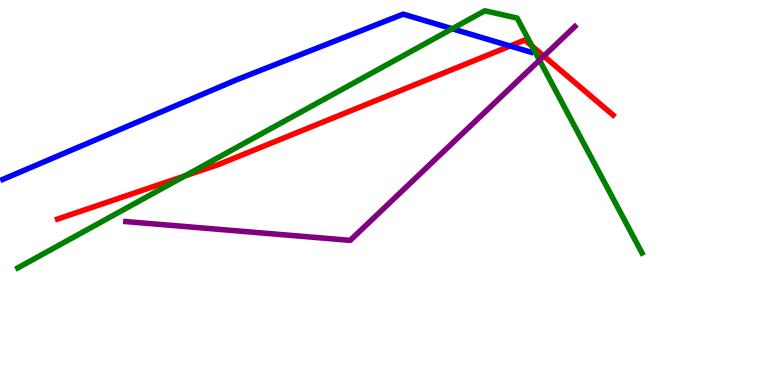[{'lines': ['blue', 'red'], 'intersections': [{'x': 6.58, 'y': 8.81}]}, {'lines': ['green', 'red'], 'intersections': [{'x': 2.39, 'y': 5.43}, {'x': 6.86, 'y': 8.81}]}, {'lines': ['purple', 'red'], 'intersections': [{'x': 7.02, 'y': 8.54}]}, {'lines': ['blue', 'green'], 'intersections': [{'x': 5.83, 'y': 9.25}]}, {'lines': ['blue', 'purple'], 'intersections': []}, {'lines': ['green', 'purple'], 'intersections': [{'x': 6.96, 'y': 8.44}]}]